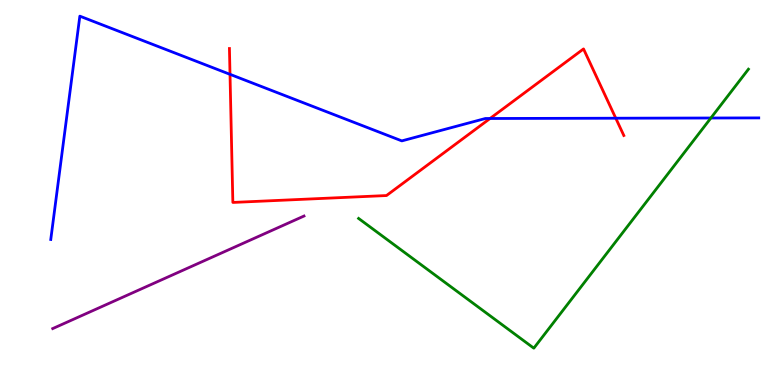[{'lines': ['blue', 'red'], 'intersections': [{'x': 2.97, 'y': 8.07}, {'x': 6.32, 'y': 6.92}, {'x': 7.95, 'y': 6.93}]}, {'lines': ['green', 'red'], 'intersections': []}, {'lines': ['purple', 'red'], 'intersections': []}, {'lines': ['blue', 'green'], 'intersections': [{'x': 9.17, 'y': 6.93}]}, {'lines': ['blue', 'purple'], 'intersections': []}, {'lines': ['green', 'purple'], 'intersections': []}]